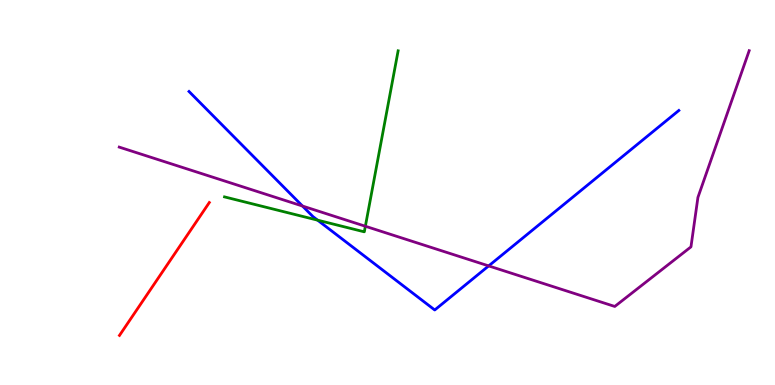[{'lines': ['blue', 'red'], 'intersections': []}, {'lines': ['green', 'red'], 'intersections': []}, {'lines': ['purple', 'red'], 'intersections': []}, {'lines': ['blue', 'green'], 'intersections': [{'x': 4.1, 'y': 4.28}]}, {'lines': ['blue', 'purple'], 'intersections': [{'x': 3.9, 'y': 4.65}, {'x': 6.31, 'y': 3.09}]}, {'lines': ['green', 'purple'], 'intersections': [{'x': 4.71, 'y': 4.12}]}]